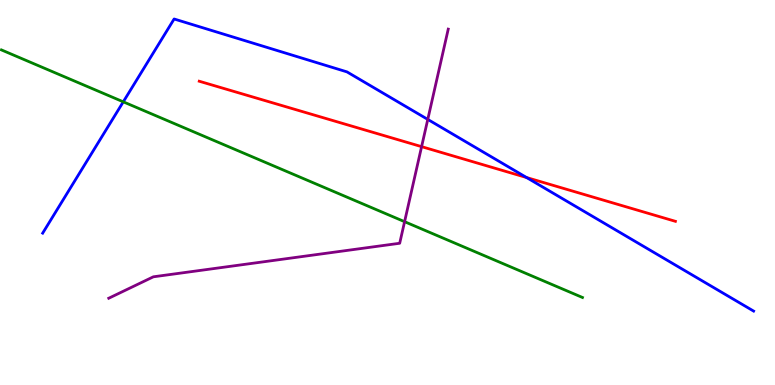[{'lines': ['blue', 'red'], 'intersections': [{'x': 6.79, 'y': 5.39}]}, {'lines': ['green', 'red'], 'intersections': []}, {'lines': ['purple', 'red'], 'intersections': [{'x': 5.44, 'y': 6.19}]}, {'lines': ['blue', 'green'], 'intersections': [{'x': 1.59, 'y': 7.36}]}, {'lines': ['blue', 'purple'], 'intersections': [{'x': 5.52, 'y': 6.9}]}, {'lines': ['green', 'purple'], 'intersections': [{'x': 5.22, 'y': 4.24}]}]